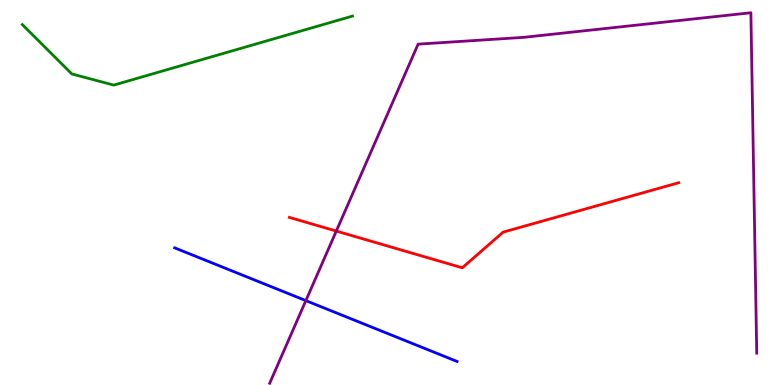[{'lines': ['blue', 'red'], 'intersections': []}, {'lines': ['green', 'red'], 'intersections': []}, {'lines': ['purple', 'red'], 'intersections': [{'x': 4.34, 'y': 4.0}]}, {'lines': ['blue', 'green'], 'intersections': []}, {'lines': ['blue', 'purple'], 'intersections': [{'x': 3.95, 'y': 2.19}]}, {'lines': ['green', 'purple'], 'intersections': []}]